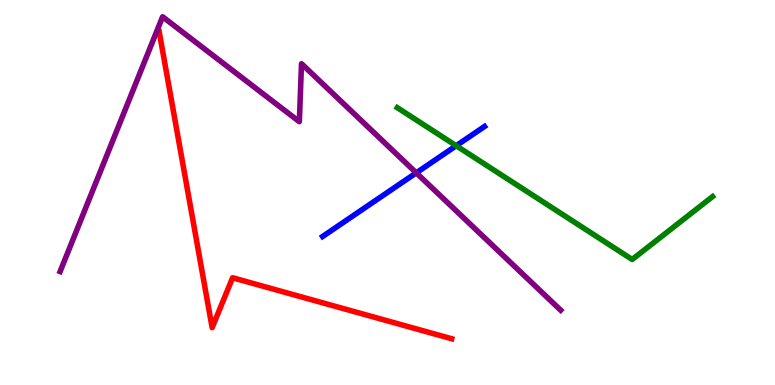[{'lines': ['blue', 'red'], 'intersections': []}, {'lines': ['green', 'red'], 'intersections': []}, {'lines': ['purple', 'red'], 'intersections': []}, {'lines': ['blue', 'green'], 'intersections': [{'x': 5.89, 'y': 6.21}]}, {'lines': ['blue', 'purple'], 'intersections': [{'x': 5.37, 'y': 5.51}]}, {'lines': ['green', 'purple'], 'intersections': []}]